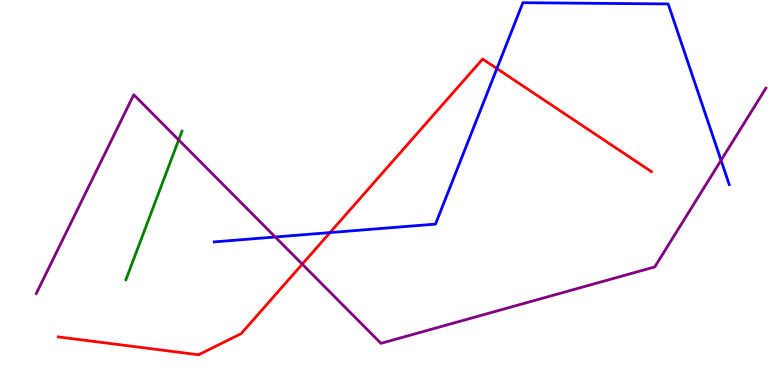[{'lines': ['blue', 'red'], 'intersections': [{'x': 4.26, 'y': 3.96}, {'x': 6.41, 'y': 8.22}]}, {'lines': ['green', 'red'], 'intersections': []}, {'lines': ['purple', 'red'], 'intersections': [{'x': 3.9, 'y': 3.14}]}, {'lines': ['blue', 'green'], 'intersections': []}, {'lines': ['blue', 'purple'], 'intersections': [{'x': 3.55, 'y': 3.84}, {'x': 9.3, 'y': 5.84}]}, {'lines': ['green', 'purple'], 'intersections': [{'x': 2.31, 'y': 6.37}]}]